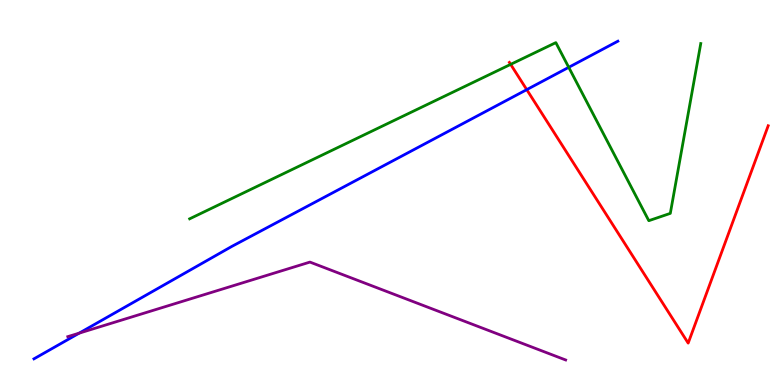[{'lines': ['blue', 'red'], 'intersections': [{'x': 6.8, 'y': 7.67}]}, {'lines': ['green', 'red'], 'intersections': [{'x': 6.59, 'y': 8.33}]}, {'lines': ['purple', 'red'], 'intersections': []}, {'lines': ['blue', 'green'], 'intersections': [{'x': 7.34, 'y': 8.25}]}, {'lines': ['blue', 'purple'], 'intersections': [{'x': 1.02, 'y': 1.35}]}, {'lines': ['green', 'purple'], 'intersections': []}]